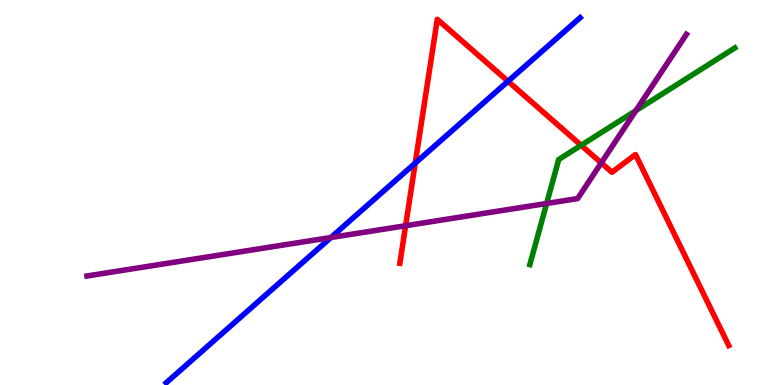[{'lines': ['blue', 'red'], 'intersections': [{'x': 5.36, 'y': 5.76}, {'x': 6.56, 'y': 7.89}]}, {'lines': ['green', 'red'], 'intersections': [{'x': 7.5, 'y': 6.23}]}, {'lines': ['purple', 'red'], 'intersections': [{'x': 5.23, 'y': 4.14}, {'x': 7.76, 'y': 5.77}]}, {'lines': ['blue', 'green'], 'intersections': []}, {'lines': ['blue', 'purple'], 'intersections': [{'x': 4.27, 'y': 3.83}]}, {'lines': ['green', 'purple'], 'intersections': [{'x': 7.05, 'y': 4.71}, {'x': 8.2, 'y': 7.13}]}]